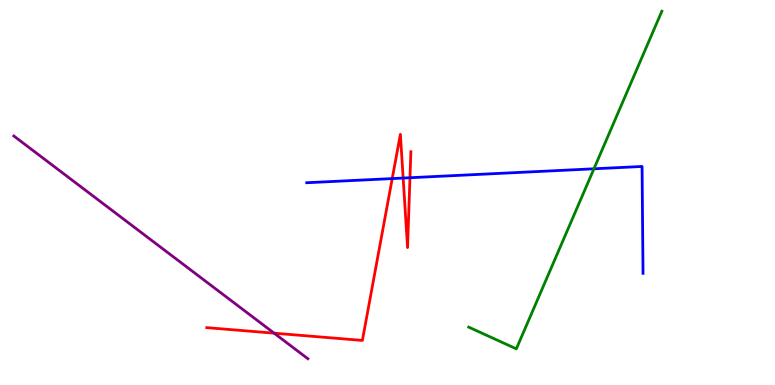[{'lines': ['blue', 'red'], 'intersections': [{'x': 5.06, 'y': 5.36}, {'x': 5.2, 'y': 5.38}, {'x': 5.29, 'y': 5.38}]}, {'lines': ['green', 'red'], 'intersections': []}, {'lines': ['purple', 'red'], 'intersections': [{'x': 3.54, 'y': 1.35}]}, {'lines': ['blue', 'green'], 'intersections': [{'x': 7.66, 'y': 5.62}]}, {'lines': ['blue', 'purple'], 'intersections': []}, {'lines': ['green', 'purple'], 'intersections': []}]